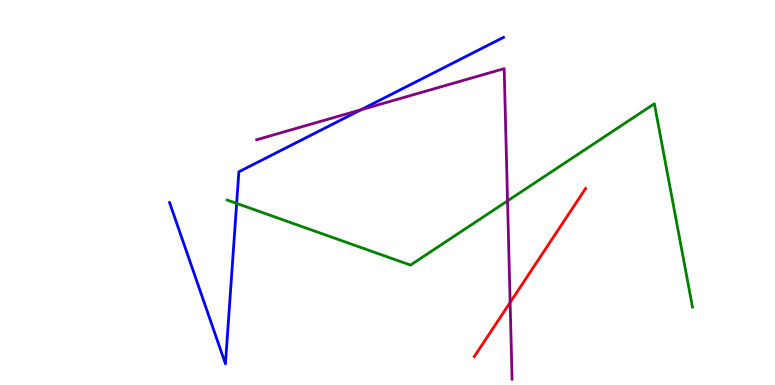[{'lines': ['blue', 'red'], 'intersections': []}, {'lines': ['green', 'red'], 'intersections': []}, {'lines': ['purple', 'red'], 'intersections': [{'x': 6.58, 'y': 2.14}]}, {'lines': ['blue', 'green'], 'intersections': [{'x': 3.05, 'y': 4.72}]}, {'lines': ['blue', 'purple'], 'intersections': [{'x': 4.66, 'y': 7.15}]}, {'lines': ['green', 'purple'], 'intersections': [{'x': 6.55, 'y': 4.78}]}]